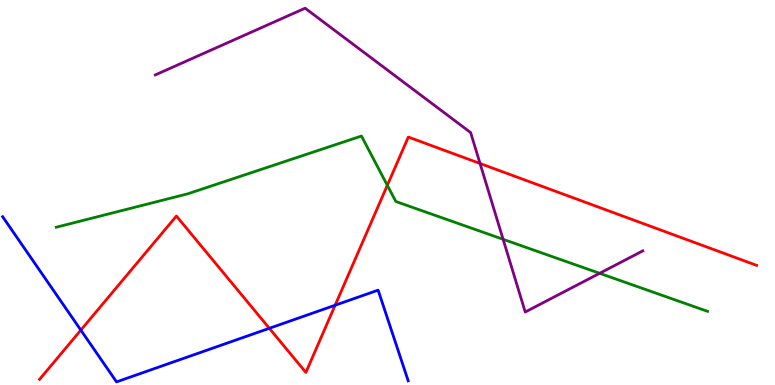[{'lines': ['blue', 'red'], 'intersections': [{'x': 1.04, 'y': 1.43}, {'x': 3.48, 'y': 1.47}, {'x': 4.32, 'y': 2.07}]}, {'lines': ['green', 'red'], 'intersections': [{'x': 5.0, 'y': 5.19}]}, {'lines': ['purple', 'red'], 'intersections': [{'x': 6.19, 'y': 5.75}]}, {'lines': ['blue', 'green'], 'intersections': []}, {'lines': ['blue', 'purple'], 'intersections': []}, {'lines': ['green', 'purple'], 'intersections': [{'x': 6.49, 'y': 3.78}, {'x': 7.74, 'y': 2.9}]}]